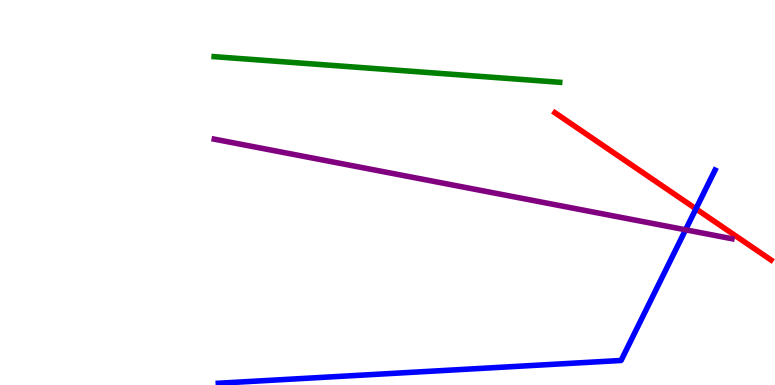[{'lines': ['blue', 'red'], 'intersections': [{'x': 8.98, 'y': 4.58}]}, {'lines': ['green', 'red'], 'intersections': []}, {'lines': ['purple', 'red'], 'intersections': []}, {'lines': ['blue', 'green'], 'intersections': []}, {'lines': ['blue', 'purple'], 'intersections': [{'x': 8.85, 'y': 4.03}]}, {'lines': ['green', 'purple'], 'intersections': []}]